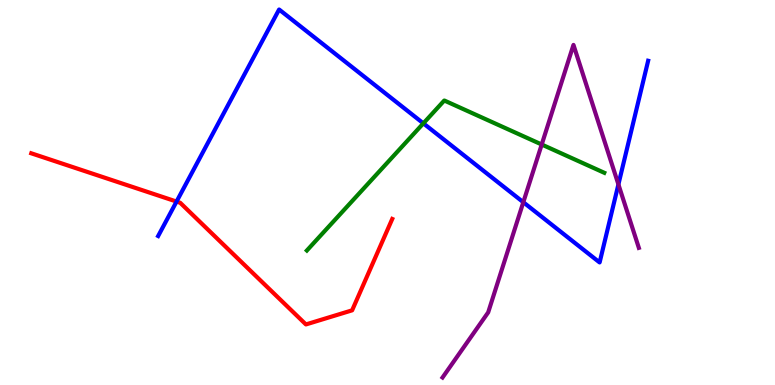[{'lines': ['blue', 'red'], 'intersections': [{'x': 2.28, 'y': 4.76}]}, {'lines': ['green', 'red'], 'intersections': []}, {'lines': ['purple', 'red'], 'intersections': []}, {'lines': ['blue', 'green'], 'intersections': [{'x': 5.46, 'y': 6.8}]}, {'lines': ['blue', 'purple'], 'intersections': [{'x': 6.75, 'y': 4.75}, {'x': 7.98, 'y': 5.21}]}, {'lines': ['green', 'purple'], 'intersections': [{'x': 6.99, 'y': 6.25}]}]